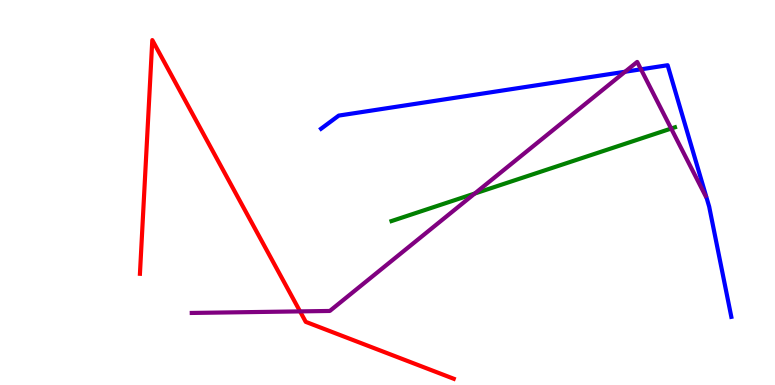[{'lines': ['blue', 'red'], 'intersections': []}, {'lines': ['green', 'red'], 'intersections': []}, {'lines': ['purple', 'red'], 'intersections': [{'x': 3.87, 'y': 1.91}]}, {'lines': ['blue', 'green'], 'intersections': []}, {'lines': ['blue', 'purple'], 'intersections': [{'x': 8.07, 'y': 8.14}, {'x': 8.27, 'y': 8.2}]}, {'lines': ['green', 'purple'], 'intersections': [{'x': 6.13, 'y': 4.97}, {'x': 8.66, 'y': 6.66}]}]